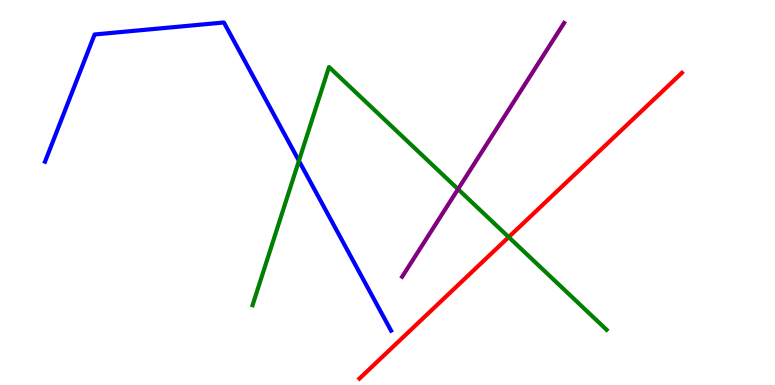[{'lines': ['blue', 'red'], 'intersections': []}, {'lines': ['green', 'red'], 'intersections': [{'x': 6.56, 'y': 3.84}]}, {'lines': ['purple', 'red'], 'intersections': []}, {'lines': ['blue', 'green'], 'intersections': [{'x': 3.86, 'y': 5.82}]}, {'lines': ['blue', 'purple'], 'intersections': []}, {'lines': ['green', 'purple'], 'intersections': [{'x': 5.91, 'y': 5.09}]}]